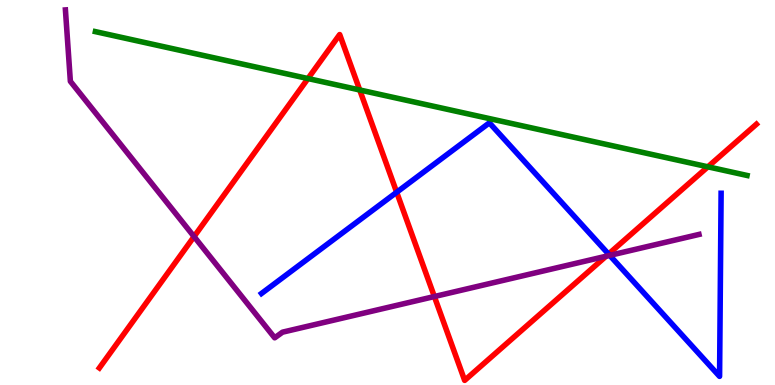[{'lines': ['blue', 'red'], 'intersections': [{'x': 5.12, 'y': 5.01}, {'x': 7.85, 'y': 3.4}]}, {'lines': ['green', 'red'], 'intersections': [{'x': 3.97, 'y': 7.96}, {'x': 4.64, 'y': 7.66}, {'x': 9.13, 'y': 5.67}]}, {'lines': ['purple', 'red'], 'intersections': [{'x': 2.5, 'y': 3.85}, {'x': 5.6, 'y': 2.3}, {'x': 7.82, 'y': 3.34}]}, {'lines': ['blue', 'green'], 'intersections': []}, {'lines': ['blue', 'purple'], 'intersections': [{'x': 7.87, 'y': 3.37}]}, {'lines': ['green', 'purple'], 'intersections': []}]